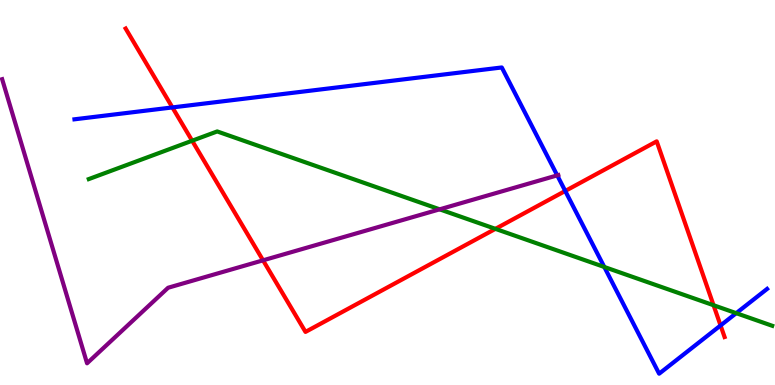[{'lines': ['blue', 'red'], 'intersections': [{'x': 2.22, 'y': 7.21}, {'x': 7.29, 'y': 5.04}, {'x': 9.3, 'y': 1.55}]}, {'lines': ['green', 'red'], 'intersections': [{'x': 2.48, 'y': 6.34}, {'x': 6.39, 'y': 4.06}, {'x': 9.21, 'y': 2.07}]}, {'lines': ['purple', 'red'], 'intersections': [{'x': 3.39, 'y': 3.24}]}, {'lines': ['blue', 'green'], 'intersections': [{'x': 7.8, 'y': 3.07}, {'x': 9.5, 'y': 1.87}]}, {'lines': ['blue', 'purple'], 'intersections': [{'x': 7.19, 'y': 5.44}]}, {'lines': ['green', 'purple'], 'intersections': [{'x': 5.67, 'y': 4.56}]}]